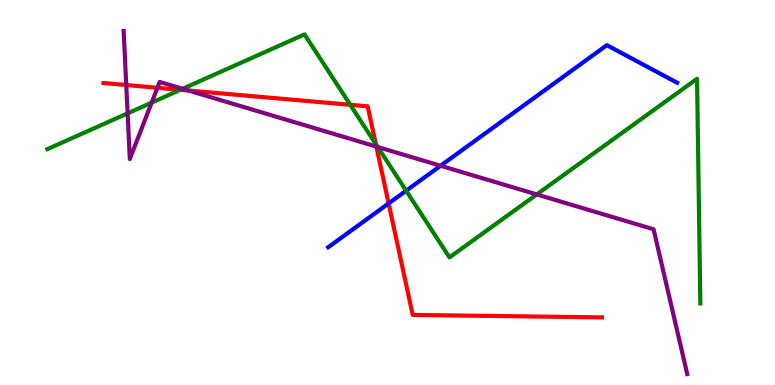[{'lines': ['blue', 'red'], 'intersections': [{'x': 5.01, 'y': 4.72}]}, {'lines': ['green', 'red'], 'intersections': [{'x': 2.33, 'y': 7.67}, {'x': 4.52, 'y': 7.28}, {'x': 4.85, 'y': 6.26}]}, {'lines': ['purple', 'red'], 'intersections': [{'x': 1.63, 'y': 7.79}, {'x': 2.03, 'y': 7.72}, {'x': 2.43, 'y': 7.65}, {'x': 4.86, 'y': 6.19}]}, {'lines': ['blue', 'green'], 'intersections': [{'x': 5.24, 'y': 5.05}]}, {'lines': ['blue', 'purple'], 'intersections': [{'x': 5.68, 'y': 5.69}]}, {'lines': ['green', 'purple'], 'intersections': [{'x': 1.65, 'y': 7.06}, {'x': 1.96, 'y': 7.33}, {'x': 2.36, 'y': 7.69}, {'x': 4.87, 'y': 6.18}, {'x': 6.93, 'y': 4.95}]}]